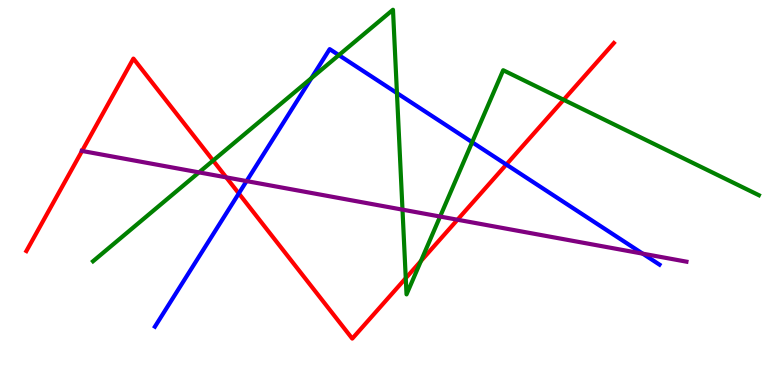[{'lines': ['blue', 'red'], 'intersections': [{'x': 3.08, 'y': 4.98}, {'x': 6.53, 'y': 5.73}]}, {'lines': ['green', 'red'], 'intersections': [{'x': 2.75, 'y': 5.83}, {'x': 5.24, 'y': 2.77}, {'x': 5.43, 'y': 3.22}, {'x': 7.27, 'y': 7.41}]}, {'lines': ['purple', 'red'], 'intersections': [{'x': 1.06, 'y': 6.08}, {'x': 2.92, 'y': 5.39}, {'x': 5.9, 'y': 4.29}]}, {'lines': ['blue', 'green'], 'intersections': [{'x': 4.02, 'y': 7.97}, {'x': 4.37, 'y': 8.57}, {'x': 5.12, 'y': 7.58}, {'x': 6.09, 'y': 6.31}]}, {'lines': ['blue', 'purple'], 'intersections': [{'x': 3.18, 'y': 5.3}, {'x': 8.29, 'y': 3.41}]}, {'lines': ['green', 'purple'], 'intersections': [{'x': 2.57, 'y': 5.52}, {'x': 5.19, 'y': 4.55}, {'x': 5.68, 'y': 4.38}]}]